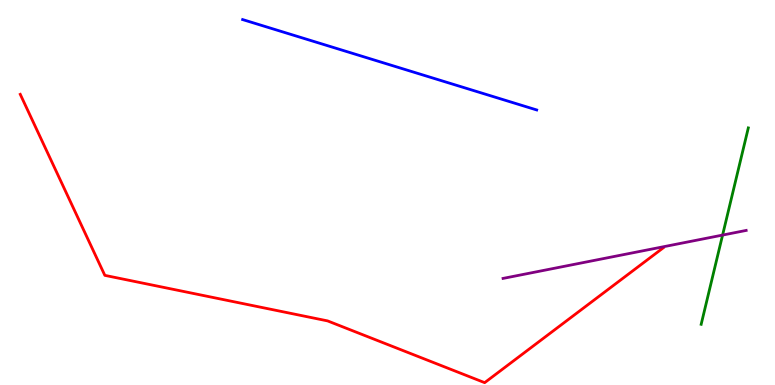[{'lines': ['blue', 'red'], 'intersections': []}, {'lines': ['green', 'red'], 'intersections': []}, {'lines': ['purple', 'red'], 'intersections': []}, {'lines': ['blue', 'green'], 'intersections': []}, {'lines': ['blue', 'purple'], 'intersections': []}, {'lines': ['green', 'purple'], 'intersections': [{'x': 9.32, 'y': 3.89}]}]